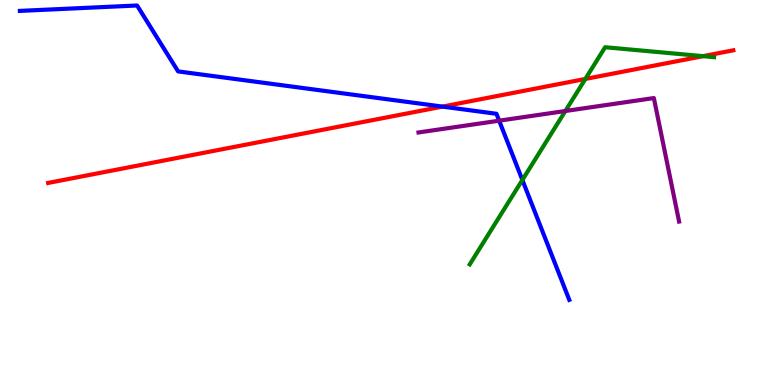[{'lines': ['blue', 'red'], 'intersections': [{'x': 5.71, 'y': 7.23}]}, {'lines': ['green', 'red'], 'intersections': [{'x': 7.55, 'y': 7.95}, {'x': 9.07, 'y': 8.54}]}, {'lines': ['purple', 'red'], 'intersections': []}, {'lines': ['blue', 'green'], 'intersections': [{'x': 6.74, 'y': 5.33}]}, {'lines': ['blue', 'purple'], 'intersections': [{'x': 6.44, 'y': 6.87}]}, {'lines': ['green', 'purple'], 'intersections': [{'x': 7.3, 'y': 7.12}]}]